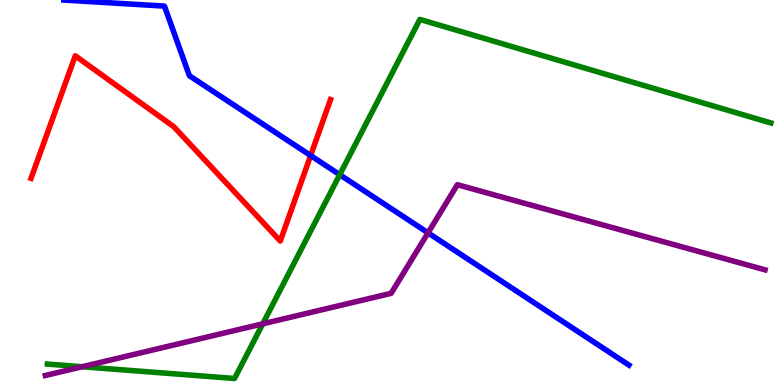[{'lines': ['blue', 'red'], 'intersections': [{'x': 4.01, 'y': 5.96}]}, {'lines': ['green', 'red'], 'intersections': []}, {'lines': ['purple', 'red'], 'intersections': []}, {'lines': ['blue', 'green'], 'intersections': [{'x': 4.38, 'y': 5.46}]}, {'lines': ['blue', 'purple'], 'intersections': [{'x': 5.52, 'y': 3.95}]}, {'lines': ['green', 'purple'], 'intersections': [{'x': 1.06, 'y': 0.474}, {'x': 3.39, 'y': 1.59}]}]